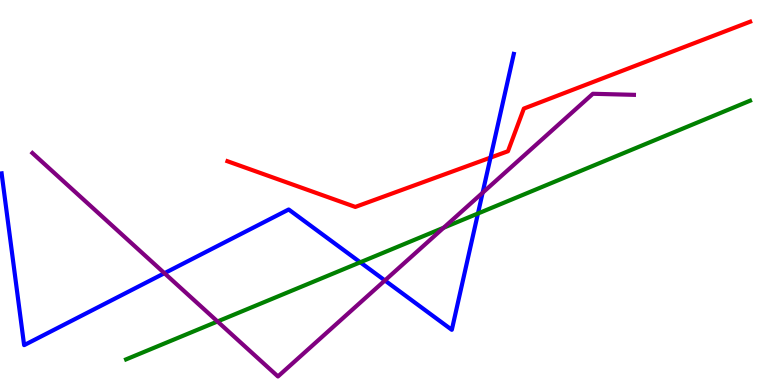[{'lines': ['blue', 'red'], 'intersections': [{'x': 6.33, 'y': 5.91}]}, {'lines': ['green', 'red'], 'intersections': []}, {'lines': ['purple', 'red'], 'intersections': []}, {'lines': ['blue', 'green'], 'intersections': [{'x': 4.65, 'y': 3.19}, {'x': 6.17, 'y': 4.45}]}, {'lines': ['blue', 'purple'], 'intersections': [{'x': 2.12, 'y': 2.9}, {'x': 4.97, 'y': 2.72}, {'x': 6.23, 'y': 4.99}]}, {'lines': ['green', 'purple'], 'intersections': [{'x': 2.81, 'y': 1.65}, {'x': 5.72, 'y': 4.09}]}]